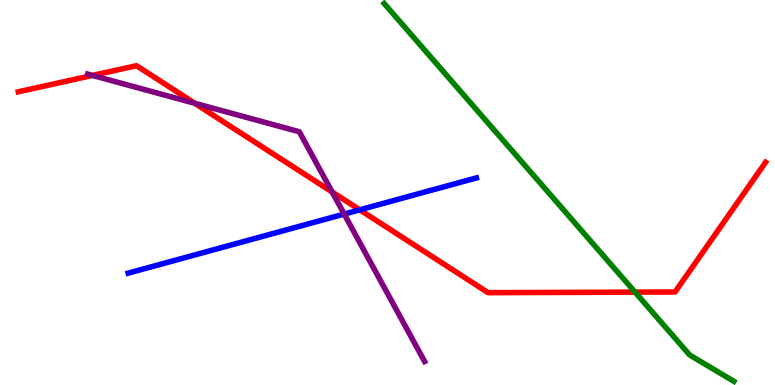[{'lines': ['blue', 'red'], 'intersections': [{'x': 4.64, 'y': 4.55}]}, {'lines': ['green', 'red'], 'intersections': [{'x': 8.19, 'y': 2.41}]}, {'lines': ['purple', 'red'], 'intersections': [{'x': 1.19, 'y': 8.04}, {'x': 2.51, 'y': 7.32}, {'x': 4.29, 'y': 5.01}]}, {'lines': ['blue', 'green'], 'intersections': []}, {'lines': ['blue', 'purple'], 'intersections': [{'x': 4.44, 'y': 4.44}]}, {'lines': ['green', 'purple'], 'intersections': []}]